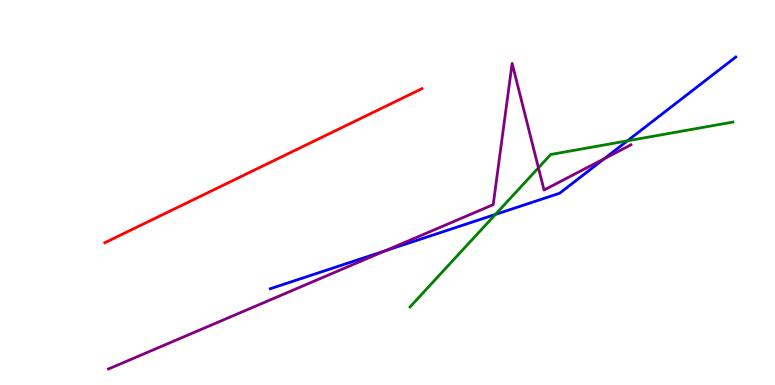[{'lines': ['blue', 'red'], 'intersections': []}, {'lines': ['green', 'red'], 'intersections': []}, {'lines': ['purple', 'red'], 'intersections': []}, {'lines': ['blue', 'green'], 'intersections': [{'x': 6.39, 'y': 4.43}, {'x': 8.1, 'y': 6.34}]}, {'lines': ['blue', 'purple'], 'intersections': [{'x': 4.97, 'y': 3.48}, {'x': 7.8, 'y': 5.88}]}, {'lines': ['green', 'purple'], 'intersections': [{'x': 6.95, 'y': 5.64}]}]